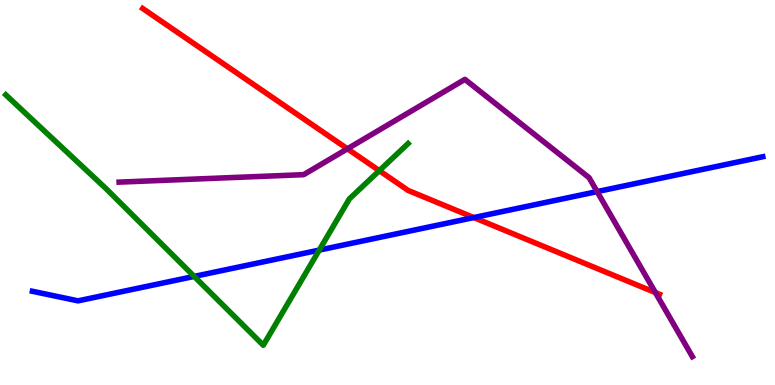[{'lines': ['blue', 'red'], 'intersections': [{'x': 6.11, 'y': 4.35}]}, {'lines': ['green', 'red'], 'intersections': [{'x': 4.89, 'y': 5.57}]}, {'lines': ['purple', 'red'], 'intersections': [{'x': 4.48, 'y': 6.14}, {'x': 8.46, 'y': 2.4}]}, {'lines': ['blue', 'green'], 'intersections': [{'x': 2.51, 'y': 2.82}, {'x': 4.12, 'y': 3.5}]}, {'lines': ['blue', 'purple'], 'intersections': [{'x': 7.7, 'y': 5.02}]}, {'lines': ['green', 'purple'], 'intersections': []}]